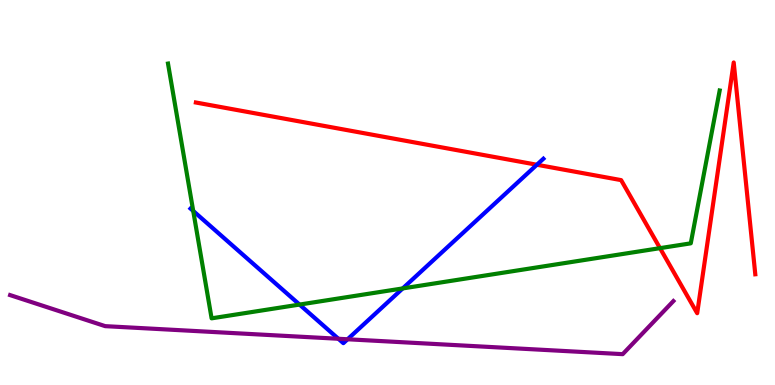[{'lines': ['blue', 'red'], 'intersections': [{'x': 6.93, 'y': 5.72}]}, {'lines': ['green', 'red'], 'intersections': [{'x': 8.52, 'y': 3.55}]}, {'lines': ['purple', 'red'], 'intersections': []}, {'lines': ['blue', 'green'], 'intersections': [{'x': 2.49, 'y': 4.52}, {'x': 3.87, 'y': 2.09}, {'x': 5.2, 'y': 2.51}]}, {'lines': ['blue', 'purple'], 'intersections': [{'x': 4.37, 'y': 1.2}, {'x': 4.48, 'y': 1.19}]}, {'lines': ['green', 'purple'], 'intersections': []}]